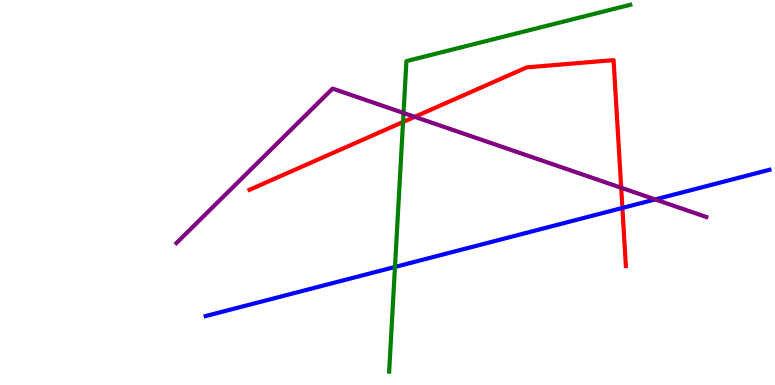[{'lines': ['blue', 'red'], 'intersections': [{'x': 8.03, 'y': 4.6}]}, {'lines': ['green', 'red'], 'intersections': [{'x': 5.2, 'y': 6.83}]}, {'lines': ['purple', 'red'], 'intersections': [{'x': 5.35, 'y': 6.97}, {'x': 8.02, 'y': 5.12}]}, {'lines': ['blue', 'green'], 'intersections': [{'x': 5.1, 'y': 3.07}]}, {'lines': ['blue', 'purple'], 'intersections': [{'x': 8.45, 'y': 4.82}]}, {'lines': ['green', 'purple'], 'intersections': [{'x': 5.21, 'y': 7.07}]}]